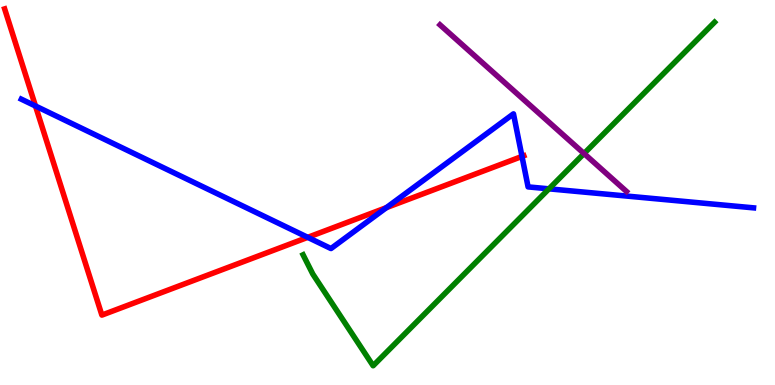[{'lines': ['blue', 'red'], 'intersections': [{'x': 0.458, 'y': 7.25}, {'x': 3.97, 'y': 3.84}, {'x': 4.99, 'y': 4.61}, {'x': 6.74, 'y': 5.94}]}, {'lines': ['green', 'red'], 'intersections': []}, {'lines': ['purple', 'red'], 'intersections': []}, {'lines': ['blue', 'green'], 'intersections': [{'x': 7.08, 'y': 5.1}]}, {'lines': ['blue', 'purple'], 'intersections': []}, {'lines': ['green', 'purple'], 'intersections': [{'x': 7.54, 'y': 6.01}]}]